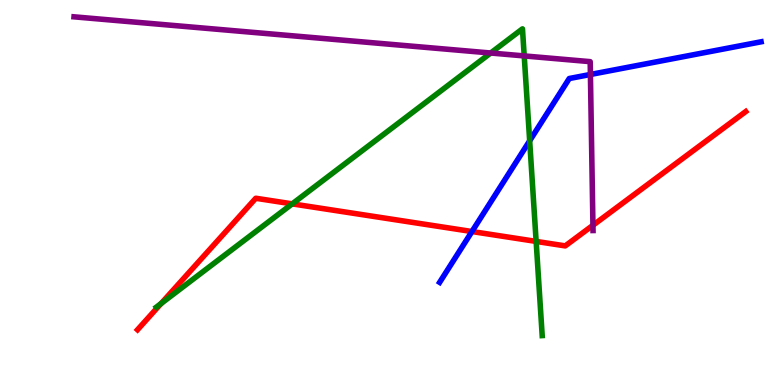[{'lines': ['blue', 'red'], 'intersections': [{'x': 6.09, 'y': 3.99}]}, {'lines': ['green', 'red'], 'intersections': [{'x': 2.08, 'y': 2.12}, {'x': 3.77, 'y': 4.7}, {'x': 6.92, 'y': 3.73}]}, {'lines': ['purple', 'red'], 'intersections': [{'x': 7.65, 'y': 4.15}]}, {'lines': ['blue', 'green'], 'intersections': [{'x': 6.83, 'y': 6.34}]}, {'lines': ['blue', 'purple'], 'intersections': [{'x': 7.62, 'y': 8.07}]}, {'lines': ['green', 'purple'], 'intersections': [{'x': 6.33, 'y': 8.62}, {'x': 6.76, 'y': 8.55}]}]